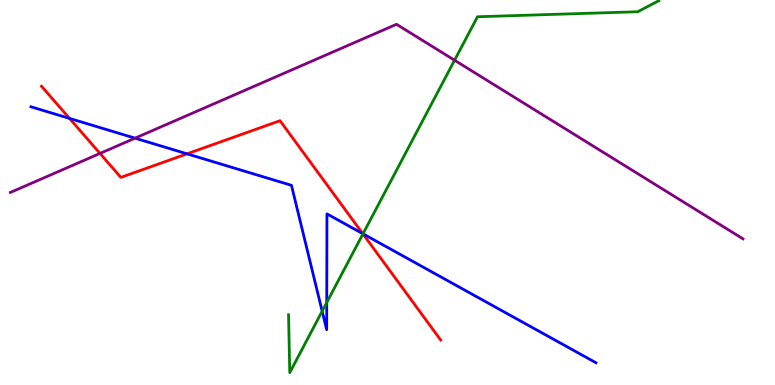[{'lines': ['blue', 'red'], 'intersections': [{'x': 0.897, 'y': 6.92}, {'x': 2.41, 'y': 6.0}, {'x': 4.68, 'y': 3.93}]}, {'lines': ['green', 'red'], 'intersections': [{'x': 4.68, 'y': 3.92}]}, {'lines': ['purple', 'red'], 'intersections': [{'x': 1.29, 'y': 6.01}]}, {'lines': ['blue', 'green'], 'intersections': [{'x': 4.16, 'y': 1.92}, {'x': 4.22, 'y': 2.14}, {'x': 4.68, 'y': 3.93}]}, {'lines': ['blue', 'purple'], 'intersections': [{'x': 1.74, 'y': 6.41}]}, {'lines': ['green', 'purple'], 'intersections': [{'x': 5.87, 'y': 8.44}]}]